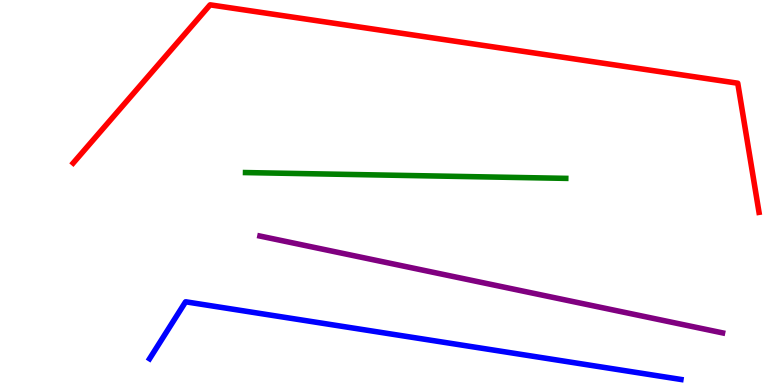[{'lines': ['blue', 'red'], 'intersections': []}, {'lines': ['green', 'red'], 'intersections': []}, {'lines': ['purple', 'red'], 'intersections': []}, {'lines': ['blue', 'green'], 'intersections': []}, {'lines': ['blue', 'purple'], 'intersections': []}, {'lines': ['green', 'purple'], 'intersections': []}]